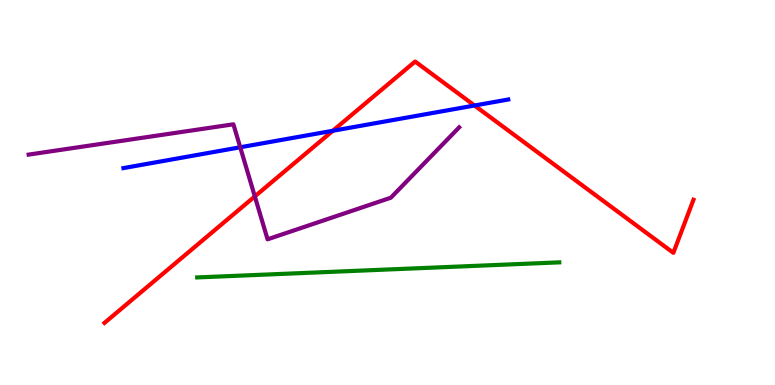[{'lines': ['blue', 'red'], 'intersections': [{'x': 4.29, 'y': 6.6}, {'x': 6.12, 'y': 7.26}]}, {'lines': ['green', 'red'], 'intersections': []}, {'lines': ['purple', 'red'], 'intersections': [{'x': 3.29, 'y': 4.9}]}, {'lines': ['blue', 'green'], 'intersections': []}, {'lines': ['blue', 'purple'], 'intersections': [{'x': 3.1, 'y': 6.17}]}, {'lines': ['green', 'purple'], 'intersections': []}]